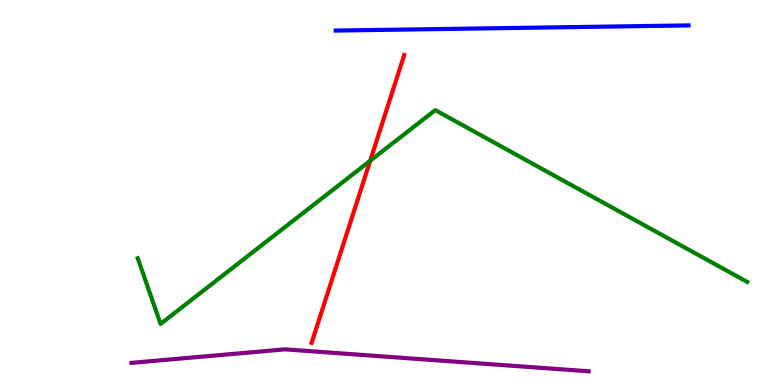[{'lines': ['blue', 'red'], 'intersections': []}, {'lines': ['green', 'red'], 'intersections': [{'x': 4.78, 'y': 5.82}]}, {'lines': ['purple', 'red'], 'intersections': []}, {'lines': ['blue', 'green'], 'intersections': []}, {'lines': ['blue', 'purple'], 'intersections': []}, {'lines': ['green', 'purple'], 'intersections': []}]